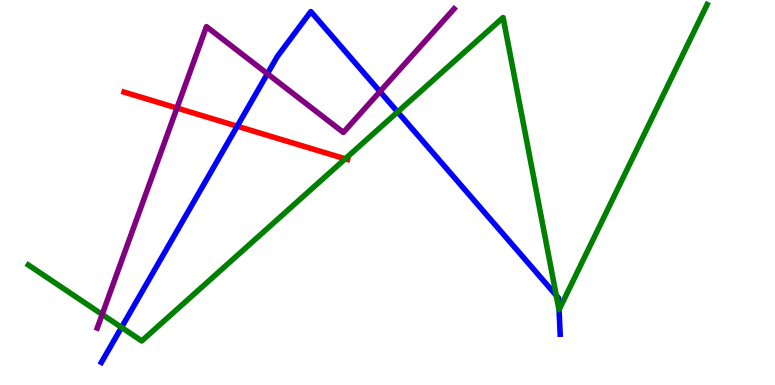[{'lines': ['blue', 'red'], 'intersections': [{'x': 3.06, 'y': 6.72}]}, {'lines': ['green', 'red'], 'intersections': [{'x': 4.45, 'y': 5.88}]}, {'lines': ['purple', 'red'], 'intersections': [{'x': 2.28, 'y': 7.19}]}, {'lines': ['blue', 'green'], 'intersections': [{'x': 1.57, 'y': 1.5}, {'x': 5.13, 'y': 7.09}, {'x': 7.18, 'y': 2.33}, {'x': 7.21, 'y': 1.95}]}, {'lines': ['blue', 'purple'], 'intersections': [{'x': 3.45, 'y': 8.08}, {'x': 4.9, 'y': 7.62}]}, {'lines': ['green', 'purple'], 'intersections': [{'x': 1.32, 'y': 1.83}]}]